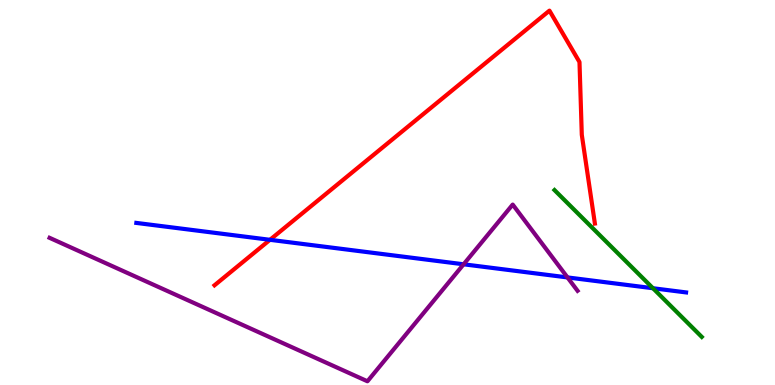[{'lines': ['blue', 'red'], 'intersections': [{'x': 3.48, 'y': 3.77}]}, {'lines': ['green', 'red'], 'intersections': []}, {'lines': ['purple', 'red'], 'intersections': []}, {'lines': ['blue', 'green'], 'intersections': [{'x': 8.43, 'y': 2.51}]}, {'lines': ['blue', 'purple'], 'intersections': [{'x': 5.98, 'y': 3.14}, {'x': 7.32, 'y': 2.79}]}, {'lines': ['green', 'purple'], 'intersections': []}]